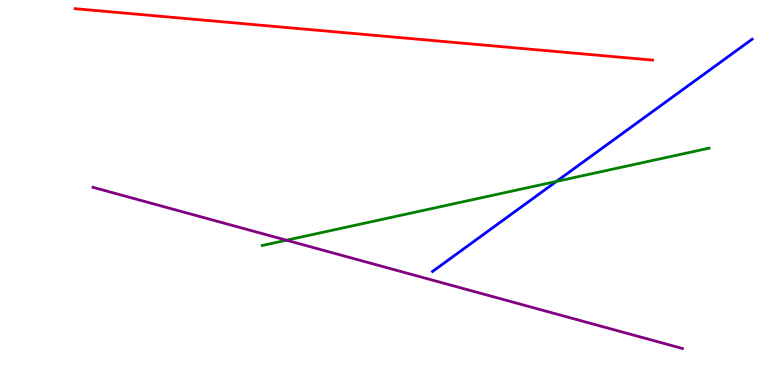[{'lines': ['blue', 'red'], 'intersections': []}, {'lines': ['green', 'red'], 'intersections': []}, {'lines': ['purple', 'red'], 'intersections': []}, {'lines': ['blue', 'green'], 'intersections': [{'x': 7.18, 'y': 5.29}]}, {'lines': ['blue', 'purple'], 'intersections': []}, {'lines': ['green', 'purple'], 'intersections': [{'x': 3.7, 'y': 3.76}]}]